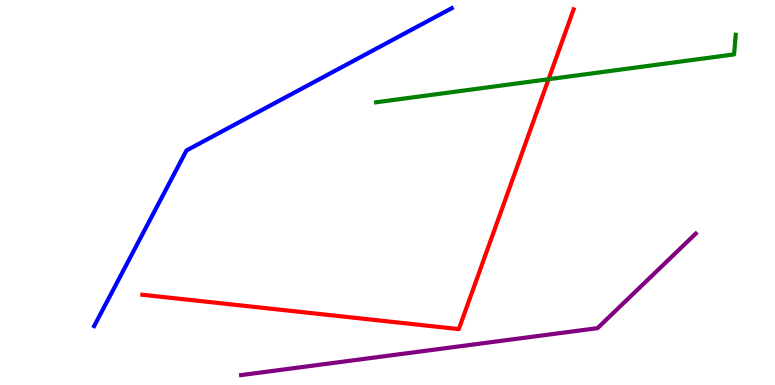[{'lines': ['blue', 'red'], 'intersections': []}, {'lines': ['green', 'red'], 'intersections': [{'x': 7.08, 'y': 7.94}]}, {'lines': ['purple', 'red'], 'intersections': []}, {'lines': ['blue', 'green'], 'intersections': []}, {'lines': ['blue', 'purple'], 'intersections': []}, {'lines': ['green', 'purple'], 'intersections': []}]